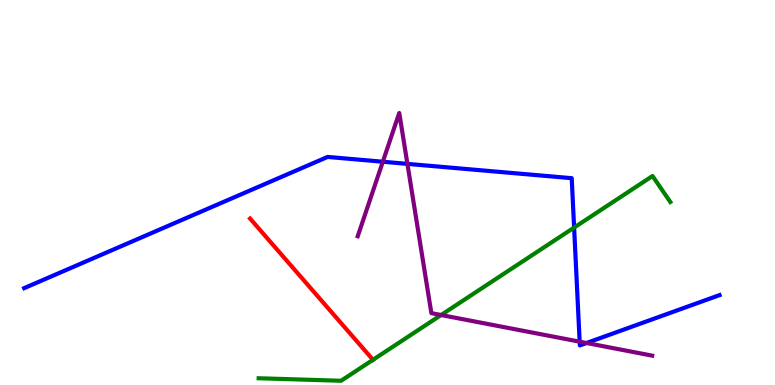[{'lines': ['blue', 'red'], 'intersections': []}, {'lines': ['green', 'red'], 'intersections': [{'x': 4.81, 'y': 0.654}]}, {'lines': ['purple', 'red'], 'intersections': []}, {'lines': ['blue', 'green'], 'intersections': [{'x': 7.41, 'y': 4.09}]}, {'lines': ['blue', 'purple'], 'intersections': [{'x': 4.94, 'y': 5.8}, {'x': 5.26, 'y': 5.74}, {'x': 7.48, 'y': 1.12}, {'x': 7.57, 'y': 1.09}]}, {'lines': ['green', 'purple'], 'intersections': [{'x': 5.69, 'y': 1.82}]}]